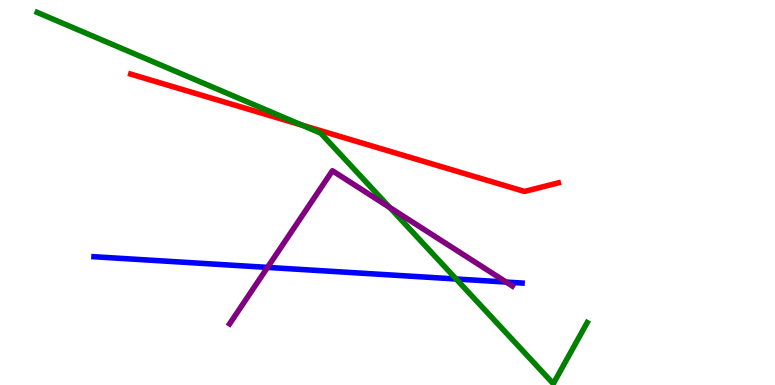[{'lines': ['blue', 'red'], 'intersections': []}, {'lines': ['green', 'red'], 'intersections': [{'x': 3.89, 'y': 6.75}]}, {'lines': ['purple', 'red'], 'intersections': []}, {'lines': ['blue', 'green'], 'intersections': [{'x': 5.89, 'y': 2.75}]}, {'lines': ['blue', 'purple'], 'intersections': [{'x': 3.45, 'y': 3.05}, {'x': 6.53, 'y': 2.67}]}, {'lines': ['green', 'purple'], 'intersections': [{'x': 5.03, 'y': 4.61}]}]